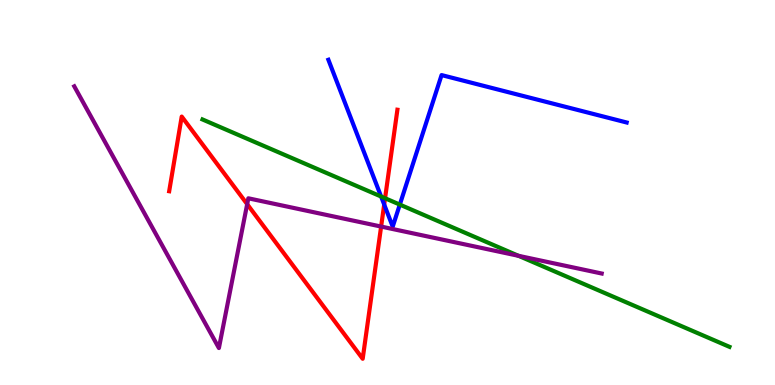[{'lines': ['blue', 'red'], 'intersections': [{'x': 4.96, 'y': 4.69}]}, {'lines': ['green', 'red'], 'intersections': [{'x': 4.97, 'y': 4.85}]}, {'lines': ['purple', 'red'], 'intersections': [{'x': 3.19, 'y': 4.7}, {'x': 4.92, 'y': 4.12}]}, {'lines': ['blue', 'green'], 'intersections': [{'x': 4.92, 'y': 4.9}, {'x': 5.16, 'y': 4.69}]}, {'lines': ['blue', 'purple'], 'intersections': []}, {'lines': ['green', 'purple'], 'intersections': [{'x': 6.69, 'y': 3.36}]}]